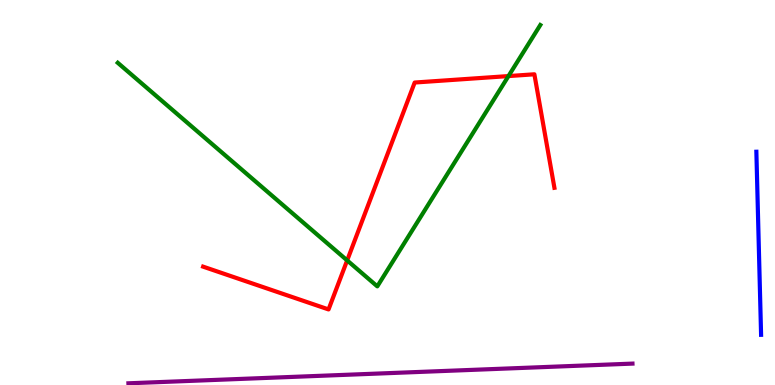[{'lines': ['blue', 'red'], 'intersections': []}, {'lines': ['green', 'red'], 'intersections': [{'x': 4.48, 'y': 3.24}, {'x': 6.56, 'y': 8.02}]}, {'lines': ['purple', 'red'], 'intersections': []}, {'lines': ['blue', 'green'], 'intersections': []}, {'lines': ['blue', 'purple'], 'intersections': []}, {'lines': ['green', 'purple'], 'intersections': []}]